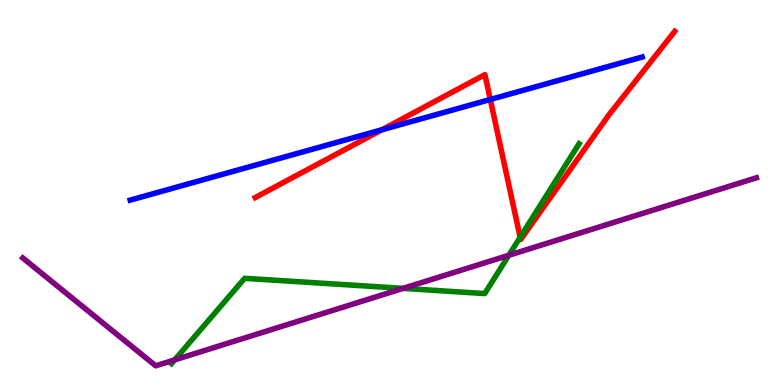[{'lines': ['blue', 'red'], 'intersections': [{'x': 4.93, 'y': 6.63}, {'x': 6.33, 'y': 7.42}]}, {'lines': ['green', 'red'], 'intersections': [{'x': 6.71, 'y': 3.84}]}, {'lines': ['purple', 'red'], 'intersections': []}, {'lines': ['blue', 'green'], 'intersections': []}, {'lines': ['blue', 'purple'], 'intersections': []}, {'lines': ['green', 'purple'], 'intersections': [{'x': 2.25, 'y': 0.652}, {'x': 5.2, 'y': 2.51}, {'x': 6.57, 'y': 3.37}]}]